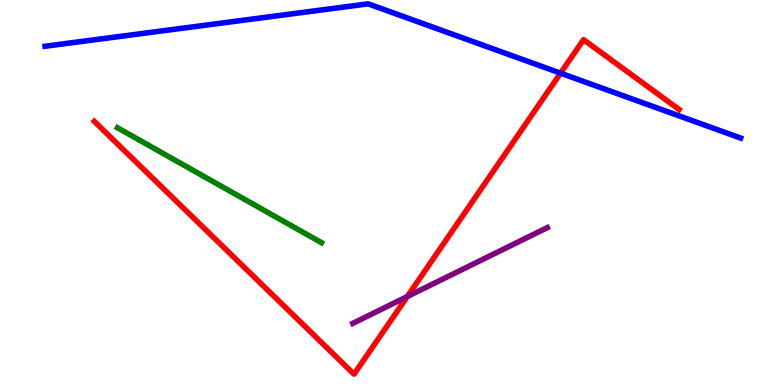[{'lines': ['blue', 'red'], 'intersections': [{'x': 7.23, 'y': 8.1}]}, {'lines': ['green', 'red'], 'intersections': []}, {'lines': ['purple', 'red'], 'intersections': [{'x': 5.26, 'y': 2.3}]}, {'lines': ['blue', 'green'], 'intersections': []}, {'lines': ['blue', 'purple'], 'intersections': []}, {'lines': ['green', 'purple'], 'intersections': []}]